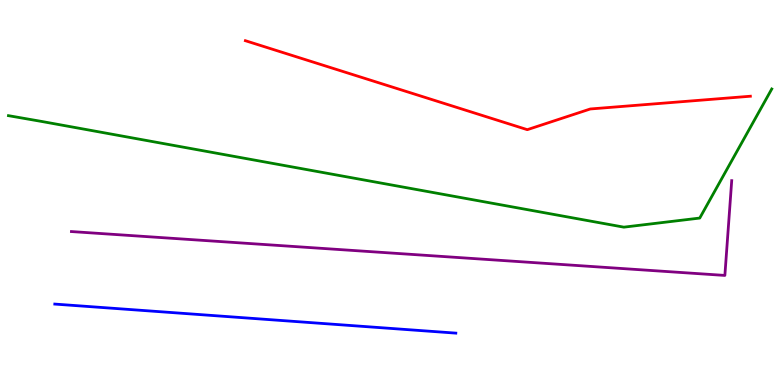[{'lines': ['blue', 'red'], 'intersections': []}, {'lines': ['green', 'red'], 'intersections': []}, {'lines': ['purple', 'red'], 'intersections': []}, {'lines': ['blue', 'green'], 'intersections': []}, {'lines': ['blue', 'purple'], 'intersections': []}, {'lines': ['green', 'purple'], 'intersections': []}]